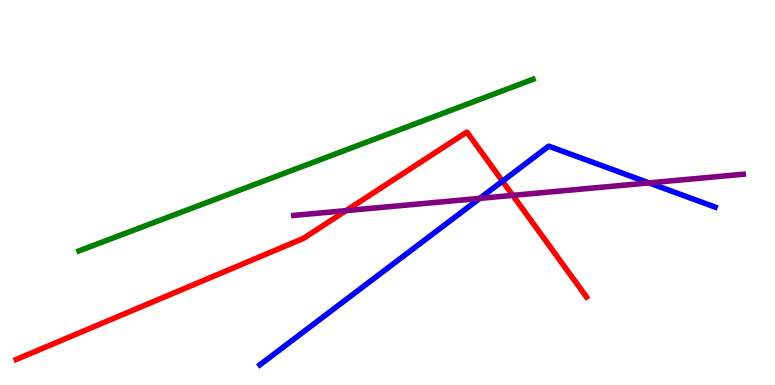[{'lines': ['blue', 'red'], 'intersections': [{'x': 6.48, 'y': 5.29}]}, {'lines': ['green', 'red'], 'intersections': []}, {'lines': ['purple', 'red'], 'intersections': [{'x': 4.47, 'y': 4.53}, {'x': 6.62, 'y': 4.93}]}, {'lines': ['blue', 'green'], 'intersections': []}, {'lines': ['blue', 'purple'], 'intersections': [{'x': 6.19, 'y': 4.85}, {'x': 8.37, 'y': 5.25}]}, {'lines': ['green', 'purple'], 'intersections': []}]